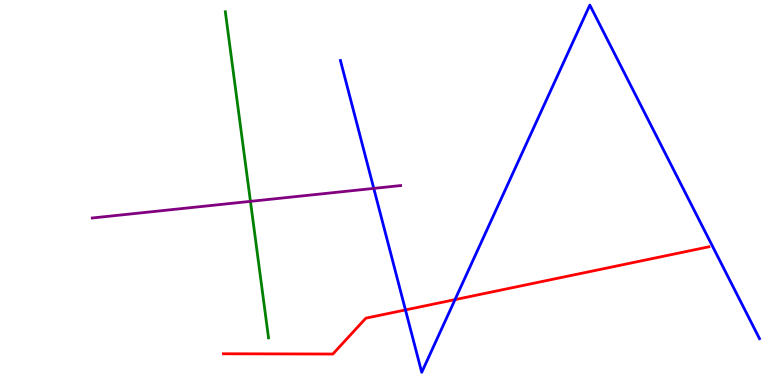[{'lines': ['blue', 'red'], 'intersections': [{'x': 5.23, 'y': 1.95}, {'x': 5.87, 'y': 2.22}]}, {'lines': ['green', 'red'], 'intersections': []}, {'lines': ['purple', 'red'], 'intersections': []}, {'lines': ['blue', 'green'], 'intersections': []}, {'lines': ['blue', 'purple'], 'intersections': [{'x': 4.82, 'y': 5.11}]}, {'lines': ['green', 'purple'], 'intersections': [{'x': 3.23, 'y': 4.77}]}]